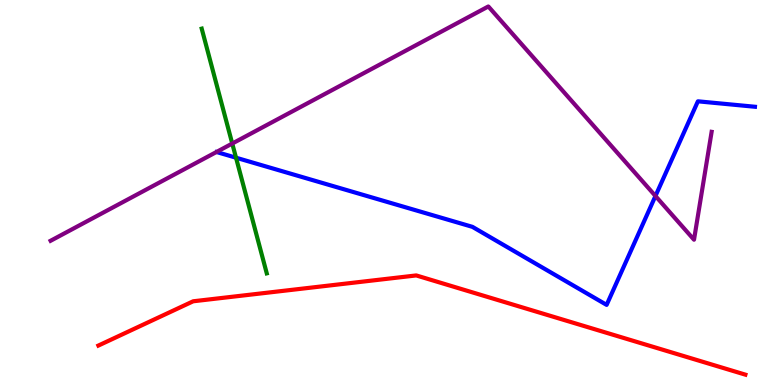[{'lines': ['blue', 'red'], 'intersections': []}, {'lines': ['green', 'red'], 'intersections': []}, {'lines': ['purple', 'red'], 'intersections': []}, {'lines': ['blue', 'green'], 'intersections': [{'x': 3.05, 'y': 5.9}]}, {'lines': ['blue', 'purple'], 'intersections': [{'x': 8.46, 'y': 4.91}]}, {'lines': ['green', 'purple'], 'intersections': [{'x': 3.0, 'y': 6.27}]}]